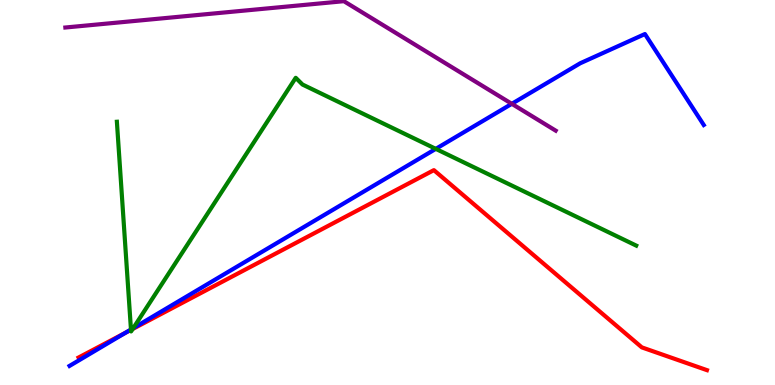[{'lines': ['blue', 'red'], 'intersections': [{'x': 1.61, 'y': 1.35}]}, {'lines': ['green', 'red'], 'intersections': [{'x': 1.69, 'y': 1.43}, {'x': 1.71, 'y': 1.46}]}, {'lines': ['purple', 'red'], 'intersections': []}, {'lines': ['blue', 'green'], 'intersections': [{'x': 1.69, 'y': 1.44}, {'x': 1.72, 'y': 1.48}, {'x': 5.62, 'y': 6.13}]}, {'lines': ['blue', 'purple'], 'intersections': [{'x': 6.6, 'y': 7.3}]}, {'lines': ['green', 'purple'], 'intersections': []}]